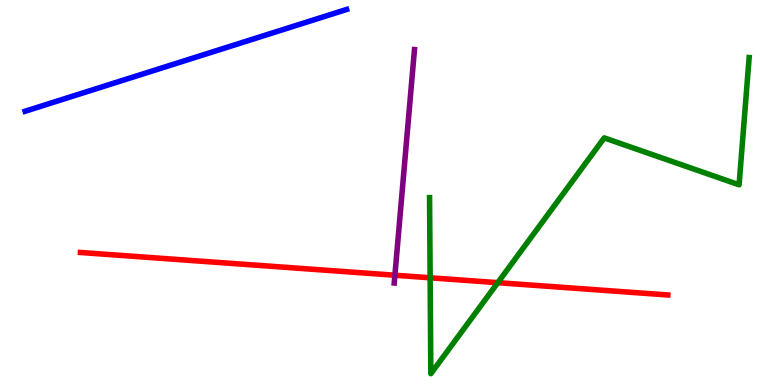[{'lines': ['blue', 'red'], 'intersections': []}, {'lines': ['green', 'red'], 'intersections': [{'x': 5.55, 'y': 2.78}, {'x': 6.42, 'y': 2.66}]}, {'lines': ['purple', 'red'], 'intersections': [{'x': 5.1, 'y': 2.85}]}, {'lines': ['blue', 'green'], 'intersections': []}, {'lines': ['blue', 'purple'], 'intersections': []}, {'lines': ['green', 'purple'], 'intersections': []}]